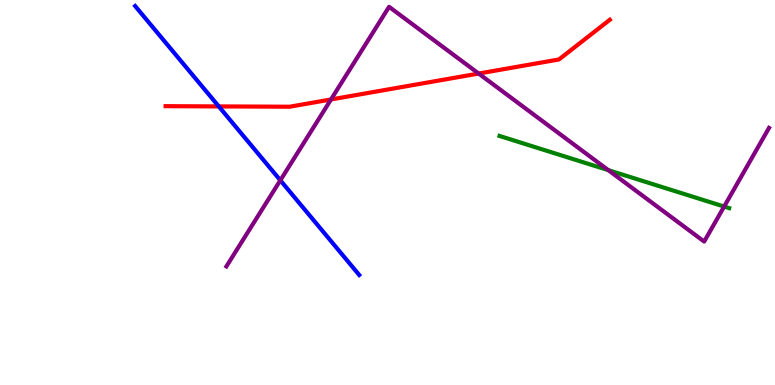[{'lines': ['blue', 'red'], 'intersections': [{'x': 2.82, 'y': 7.24}]}, {'lines': ['green', 'red'], 'intersections': []}, {'lines': ['purple', 'red'], 'intersections': [{'x': 4.27, 'y': 7.42}, {'x': 6.18, 'y': 8.09}]}, {'lines': ['blue', 'green'], 'intersections': []}, {'lines': ['blue', 'purple'], 'intersections': [{'x': 3.62, 'y': 5.32}]}, {'lines': ['green', 'purple'], 'intersections': [{'x': 7.85, 'y': 5.58}, {'x': 9.34, 'y': 4.63}]}]